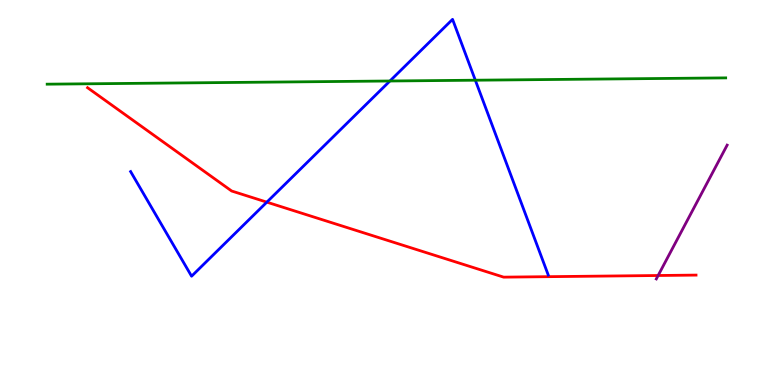[{'lines': ['blue', 'red'], 'intersections': [{'x': 3.44, 'y': 4.75}]}, {'lines': ['green', 'red'], 'intersections': []}, {'lines': ['purple', 'red'], 'intersections': [{'x': 8.49, 'y': 2.84}]}, {'lines': ['blue', 'green'], 'intersections': [{'x': 5.03, 'y': 7.9}, {'x': 6.13, 'y': 7.92}]}, {'lines': ['blue', 'purple'], 'intersections': []}, {'lines': ['green', 'purple'], 'intersections': []}]